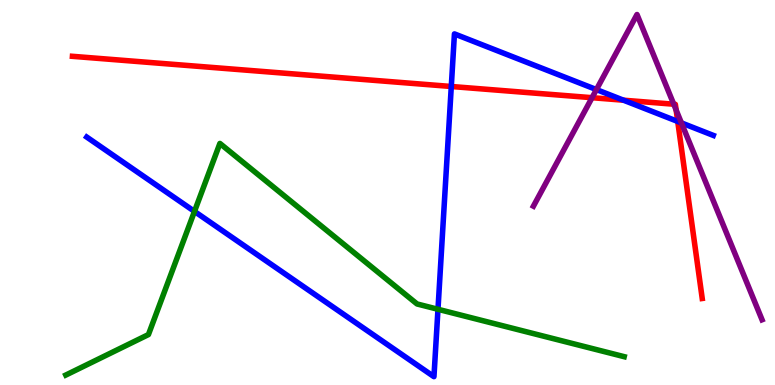[{'lines': ['blue', 'red'], 'intersections': [{'x': 5.82, 'y': 7.75}, {'x': 8.05, 'y': 7.4}, {'x': 8.74, 'y': 6.85}]}, {'lines': ['green', 'red'], 'intersections': []}, {'lines': ['purple', 'red'], 'intersections': [{'x': 7.64, 'y': 7.46}, {'x': 8.69, 'y': 7.29}, {'x': 8.72, 'y': 7.14}]}, {'lines': ['blue', 'green'], 'intersections': [{'x': 2.51, 'y': 4.51}, {'x': 5.65, 'y': 1.97}]}, {'lines': ['blue', 'purple'], 'intersections': [{'x': 7.7, 'y': 7.67}, {'x': 8.79, 'y': 6.81}]}, {'lines': ['green', 'purple'], 'intersections': []}]